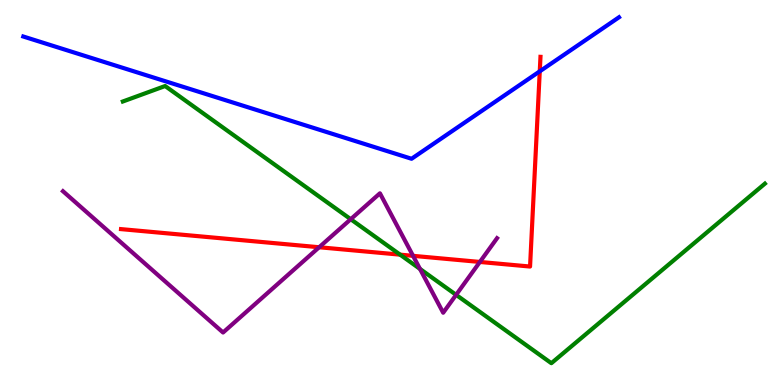[{'lines': ['blue', 'red'], 'intersections': [{'x': 6.96, 'y': 8.15}]}, {'lines': ['green', 'red'], 'intersections': [{'x': 5.16, 'y': 3.39}]}, {'lines': ['purple', 'red'], 'intersections': [{'x': 4.12, 'y': 3.58}, {'x': 5.33, 'y': 3.35}, {'x': 6.19, 'y': 3.2}]}, {'lines': ['blue', 'green'], 'intersections': []}, {'lines': ['blue', 'purple'], 'intersections': []}, {'lines': ['green', 'purple'], 'intersections': [{'x': 4.53, 'y': 4.31}, {'x': 5.42, 'y': 3.02}, {'x': 5.89, 'y': 2.34}]}]